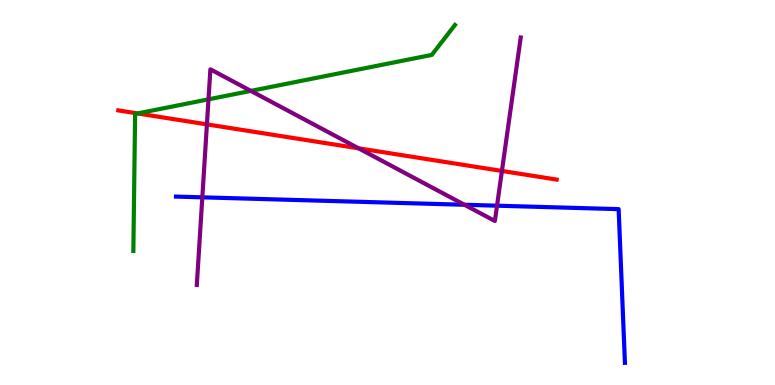[{'lines': ['blue', 'red'], 'intersections': []}, {'lines': ['green', 'red'], 'intersections': [{'x': 1.78, 'y': 7.05}]}, {'lines': ['purple', 'red'], 'intersections': [{'x': 2.67, 'y': 6.77}, {'x': 4.63, 'y': 6.15}, {'x': 6.48, 'y': 5.56}]}, {'lines': ['blue', 'green'], 'intersections': []}, {'lines': ['blue', 'purple'], 'intersections': [{'x': 2.61, 'y': 4.87}, {'x': 5.99, 'y': 4.68}, {'x': 6.41, 'y': 4.66}]}, {'lines': ['green', 'purple'], 'intersections': [{'x': 2.69, 'y': 7.42}, {'x': 3.24, 'y': 7.64}]}]